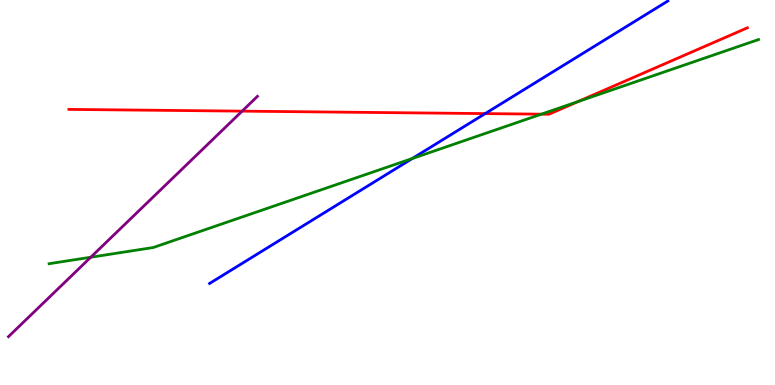[{'lines': ['blue', 'red'], 'intersections': [{'x': 6.26, 'y': 7.05}]}, {'lines': ['green', 'red'], 'intersections': [{'x': 6.99, 'y': 7.03}, {'x': 7.46, 'y': 7.36}]}, {'lines': ['purple', 'red'], 'intersections': [{'x': 3.12, 'y': 7.11}]}, {'lines': ['blue', 'green'], 'intersections': [{'x': 5.32, 'y': 5.88}]}, {'lines': ['blue', 'purple'], 'intersections': []}, {'lines': ['green', 'purple'], 'intersections': [{'x': 1.17, 'y': 3.32}]}]